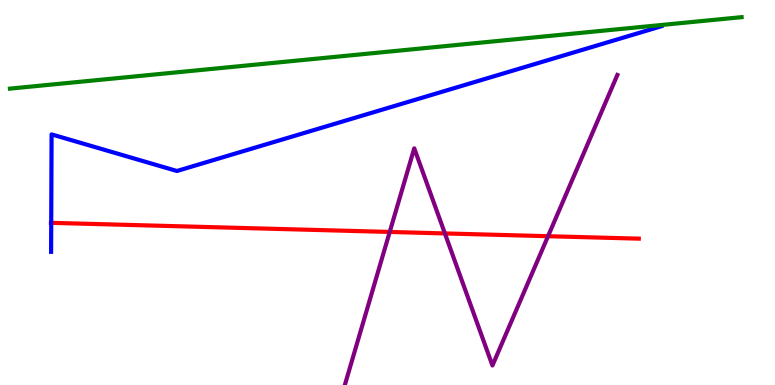[{'lines': ['blue', 'red'], 'intersections': [{'x': 0.661, 'y': 4.21}]}, {'lines': ['green', 'red'], 'intersections': []}, {'lines': ['purple', 'red'], 'intersections': [{'x': 5.03, 'y': 3.98}, {'x': 5.74, 'y': 3.94}, {'x': 7.07, 'y': 3.86}]}, {'lines': ['blue', 'green'], 'intersections': []}, {'lines': ['blue', 'purple'], 'intersections': []}, {'lines': ['green', 'purple'], 'intersections': []}]